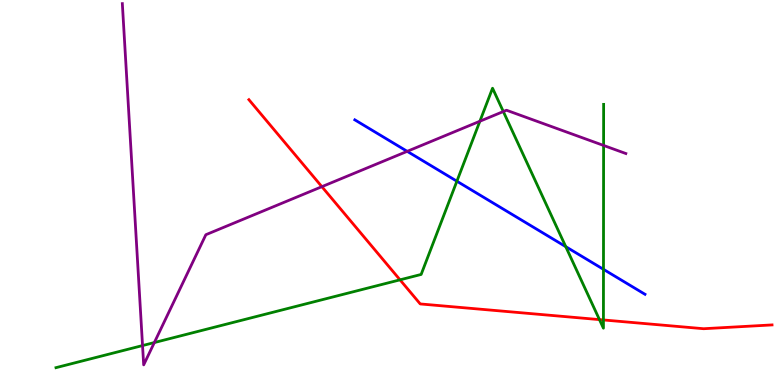[{'lines': ['blue', 'red'], 'intersections': []}, {'lines': ['green', 'red'], 'intersections': [{'x': 5.16, 'y': 2.73}, {'x': 7.73, 'y': 1.7}, {'x': 7.79, 'y': 1.69}]}, {'lines': ['purple', 'red'], 'intersections': [{'x': 4.15, 'y': 5.15}]}, {'lines': ['blue', 'green'], 'intersections': [{'x': 5.9, 'y': 5.29}, {'x': 7.3, 'y': 3.59}, {'x': 7.79, 'y': 3.0}]}, {'lines': ['blue', 'purple'], 'intersections': [{'x': 5.25, 'y': 6.07}]}, {'lines': ['green', 'purple'], 'intersections': [{'x': 1.84, 'y': 1.02}, {'x': 1.99, 'y': 1.1}, {'x': 6.19, 'y': 6.85}, {'x': 6.49, 'y': 7.1}, {'x': 7.79, 'y': 6.22}]}]